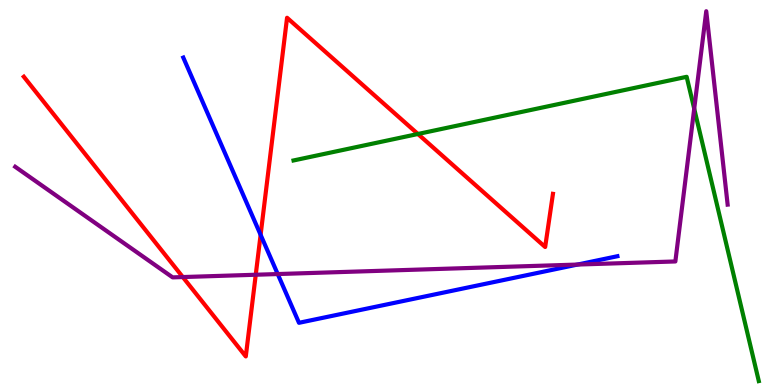[{'lines': ['blue', 'red'], 'intersections': [{'x': 3.36, 'y': 3.9}]}, {'lines': ['green', 'red'], 'intersections': [{'x': 5.39, 'y': 6.52}]}, {'lines': ['purple', 'red'], 'intersections': [{'x': 2.36, 'y': 2.8}, {'x': 3.3, 'y': 2.86}]}, {'lines': ['blue', 'green'], 'intersections': []}, {'lines': ['blue', 'purple'], 'intersections': [{'x': 3.58, 'y': 2.88}, {'x': 7.45, 'y': 3.13}]}, {'lines': ['green', 'purple'], 'intersections': [{'x': 8.96, 'y': 7.18}]}]